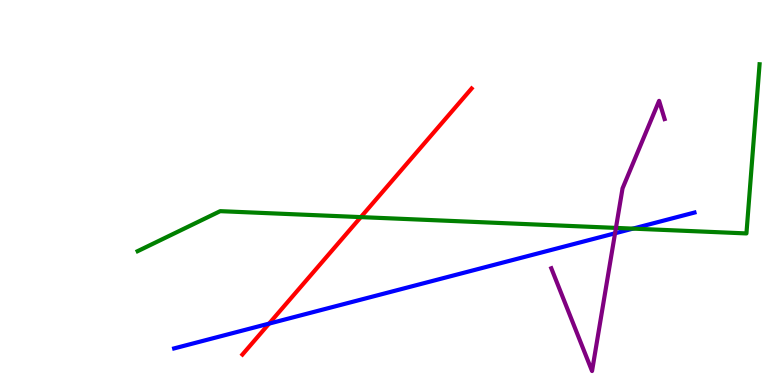[{'lines': ['blue', 'red'], 'intersections': [{'x': 3.47, 'y': 1.59}]}, {'lines': ['green', 'red'], 'intersections': [{'x': 4.66, 'y': 4.36}]}, {'lines': ['purple', 'red'], 'intersections': []}, {'lines': ['blue', 'green'], 'intersections': [{'x': 8.17, 'y': 4.06}]}, {'lines': ['blue', 'purple'], 'intersections': [{'x': 7.94, 'y': 3.94}]}, {'lines': ['green', 'purple'], 'intersections': [{'x': 7.95, 'y': 4.08}]}]